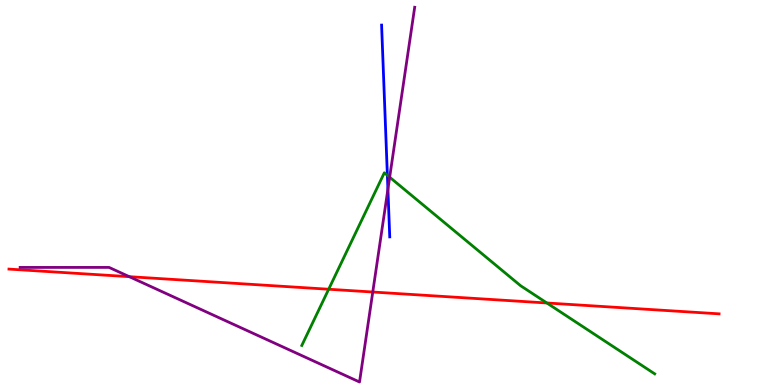[{'lines': ['blue', 'red'], 'intersections': []}, {'lines': ['green', 'red'], 'intersections': [{'x': 4.24, 'y': 2.49}, {'x': 7.06, 'y': 2.13}]}, {'lines': ['purple', 'red'], 'intersections': [{'x': 1.67, 'y': 2.81}, {'x': 4.81, 'y': 2.42}]}, {'lines': ['blue', 'green'], 'intersections': [{'x': 5.0, 'y': 5.45}]}, {'lines': ['blue', 'purple'], 'intersections': [{'x': 5.01, 'y': 5.09}]}, {'lines': ['green', 'purple'], 'intersections': [{'x': 5.03, 'y': 5.4}]}]